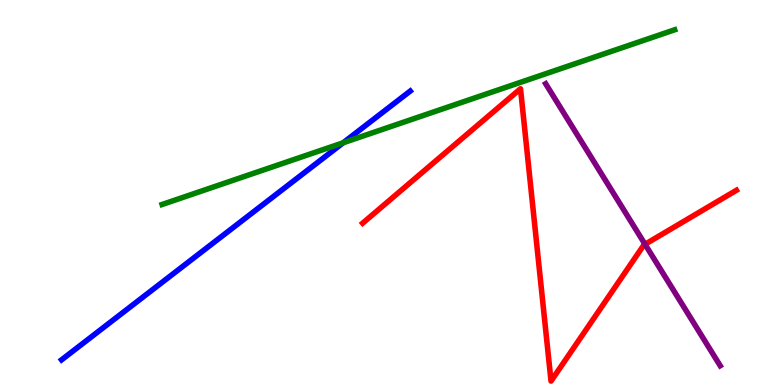[{'lines': ['blue', 'red'], 'intersections': []}, {'lines': ['green', 'red'], 'intersections': []}, {'lines': ['purple', 'red'], 'intersections': [{'x': 8.32, 'y': 3.65}]}, {'lines': ['blue', 'green'], 'intersections': [{'x': 4.43, 'y': 6.29}]}, {'lines': ['blue', 'purple'], 'intersections': []}, {'lines': ['green', 'purple'], 'intersections': []}]